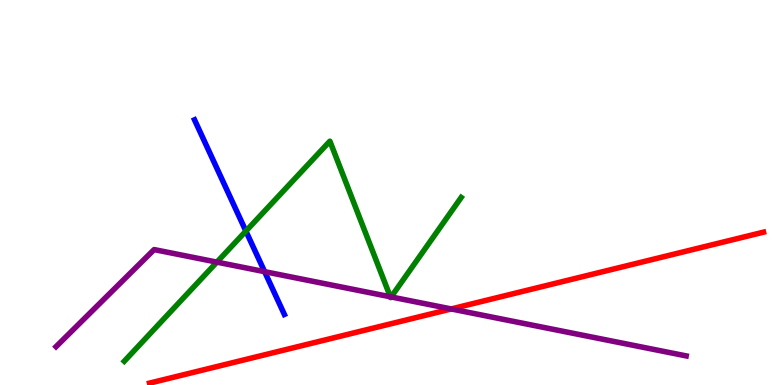[{'lines': ['blue', 'red'], 'intersections': []}, {'lines': ['green', 'red'], 'intersections': []}, {'lines': ['purple', 'red'], 'intersections': [{'x': 5.82, 'y': 1.98}]}, {'lines': ['blue', 'green'], 'intersections': [{'x': 3.17, 'y': 4.0}]}, {'lines': ['blue', 'purple'], 'intersections': [{'x': 3.41, 'y': 2.94}]}, {'lines': ['green', 'purple'], 'intersections': [{'x': 2.8, 'y': 3.19}, {'x': 5.04, 'y': 2.29}, {'x': 5.05, 'y': 2.29}]}]